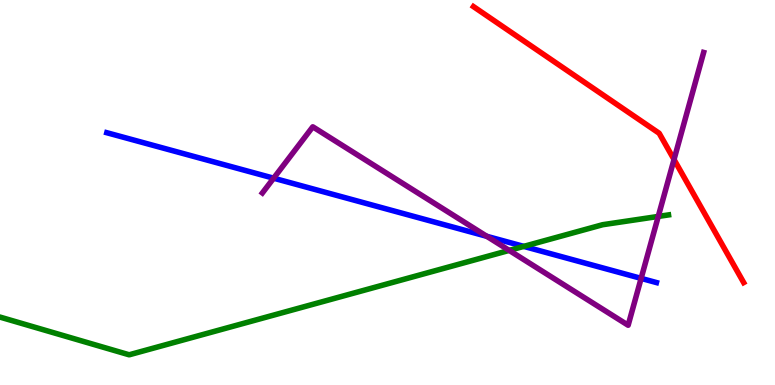[{'lines': ['blue', 'red'], 'intersections': []}, {'lines': ['green', 'red'], 'intersections': []}, {'lines': ['purple', 'red'], 'intersections': [{'x': 8.7, 'y': 5.86}]}, {'lines': ['blue', 'green'], 'intersections': [{'x': 6.76, 'y': 3.6}]}, {'lines': ['blue', 'purple'], 'intersections': [{'x': 3.53, 'y': 5.37}, {'x': 6.28, 'y': 3.86}, {'x': 8.27, 'y': 2.77}]}, {'lines': ['green', 'purple'], 'intersections': [{'x': 6.57, 'y': 3.5}, {'x': 8.49, 'y': 4.38}]}]